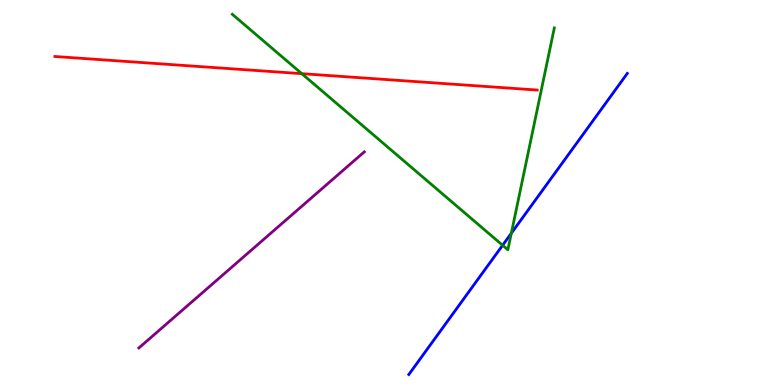[{'lines': ['blue', 'red'], 'intersections': []}, {'lines': ['green', 'red'], 'intersections': [{'x': 3.89, 'y': 8.09}]}, {'lines': ['purple', 'red'], 'intersections': []}, {'lines': ['blue', 'green'], 'intersections': [{'x': 6.49, 'y': 3.63}, {'x': 6.6, 'y': 3.94}]}, {'lines': ['blue', 'purple'], 'intersections': []}, {'lines': ['green', 'purple'], 'intersections': []}]